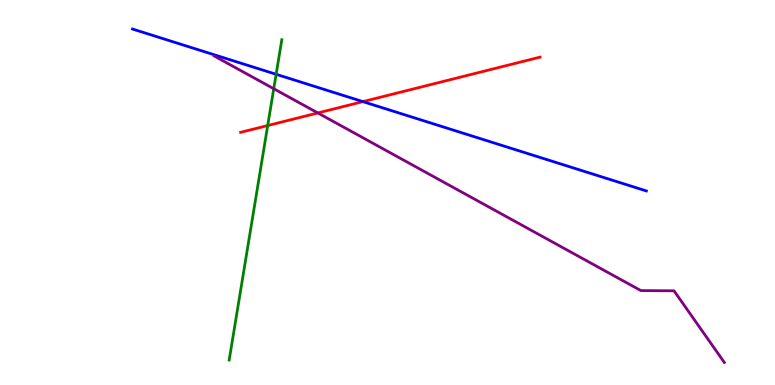[{'lines': ['blue', 'red'], 'intersections': [{'x': 4.68, 'y': 7.36}]}, {'lines': ['green', 'red'], 'intersections': [{'x': 3.45, 'y': 6.74}]}, {'lines': ['purple', 'red'], 'intersections': [{'x': 4.1, 'y': 7.07}]}, {'lines': ['blue', 'green'], 'intersections': [{'x': 3.56, 'y': 8.07}]}, {'lines': ['blue', 'purple'], 'intersections': []}, {'lines': ['green', 'purple'], 'intersections': [{'x': 3.53, 'y': 7.7}]}]